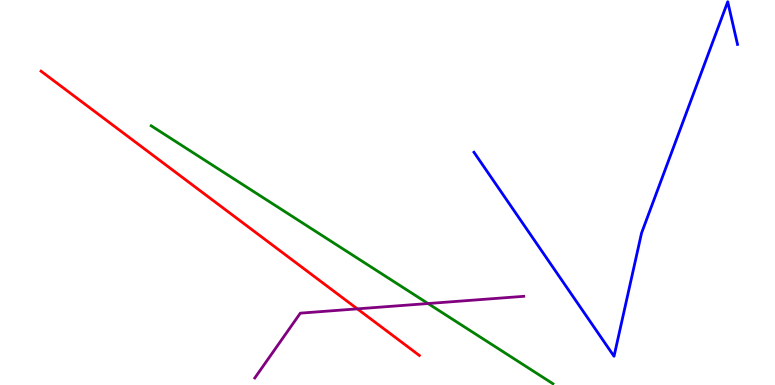[{'lines': ['blue', 'red'], 'intersections': []}, {'lines': ['green', 'red'], 'intersections': []}, {'lines': ['purple', 'red'], 'intersections': [{'x': 4.61, 'y': 1.98}]}, {'lines': ['blue', 'green'], 'intersections': []}, {'lines': ['blue', 'purple'], 'intersections': []}, {'lines': ['green', 'purple'], 'intersections': [{'x': 5.52, 'y': 2.12}]}]